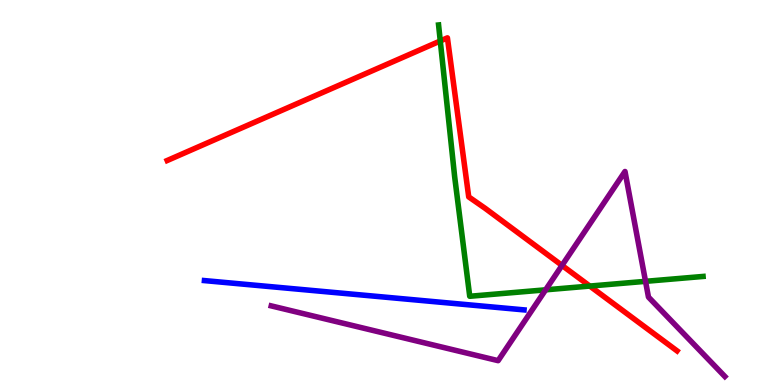[{'lines': ['blue', 'red'], 'intersections': []}, {'lines': ['green', 'red'], 'intersections': [{'x': 5.68, 'y': 8.94}, {'x': 7.61, 'y': 2.57}]}, {'lines': ['purple', 'red'], 'intersections': [{'x': 7.25, 'y': 3.11}]}, {'lines': ['blue', 'green'], 'intersections': []}, {'lines': ['blue', 'purple'], 'intersections': []}, {'lines': ['green', 'purple'], 'intersections': [{'x': 7.04, 'y': 2.47}, {'x': 8.33, 'y': 2.69}]}]